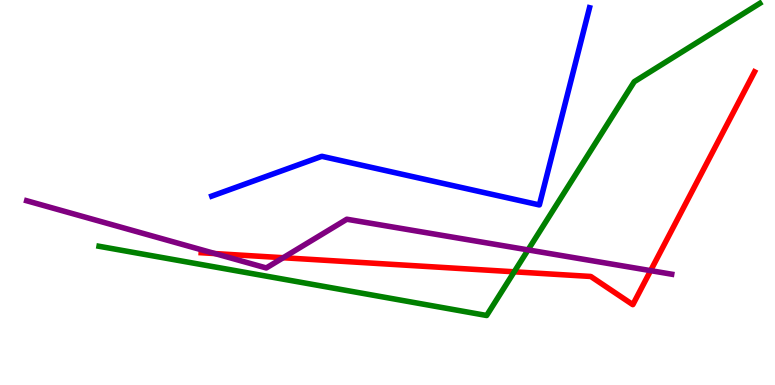[{'lines': ['blue', 'red'], 'intersections': []}, {'lines': ['green', 'red'], 'intersections': [{'x': 6.64, 'y': 2.94}]}, {'lines': ['purple', 'red'], 'intersections': [{'x': 2.77, 'y': 3.41}, {'x': 3.65, 'y': 3.31}, {'x': 8.4, 'y': 2.97}]}, {'lines': ['blue', 'green'], 'intersections': []}, {'lines': ['blue', 'purple'], 'intersections': []}, {'lines': ['green', 'purple'], 'intersections': [{'x': 6.81, 'y': 3.51}]}]